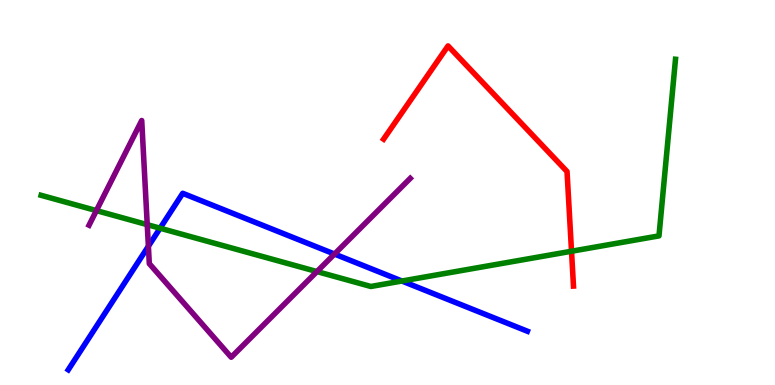[{'lines': ['blue', 'red'], 'intersections': []}, {'lines': ['green', 'red'], 'intersections': [{'x': 7.37, 'y': 3.47}]}, {'lines': ['purple', 'red'], 'intersections': []}, {'lines': ['blue', 'green'], 'intersections': [{'x': 2.07, 'y': 4.07}, {'x': 5.19, 'y': 2.7}]}, {'lines': ['blue', 'purple'], 'intersections': [{'x': 1.91, 'y': 3.6}, {'x': 4.32, 'y': 3.4}]}, {'lines': ['green', 'purple'], 'intersections': [{'x': 1.24, 'y': 4.53}, {'x': 1.9, 'y': 4.16}, {'x': 4.09, 'y': 2.95}]}]